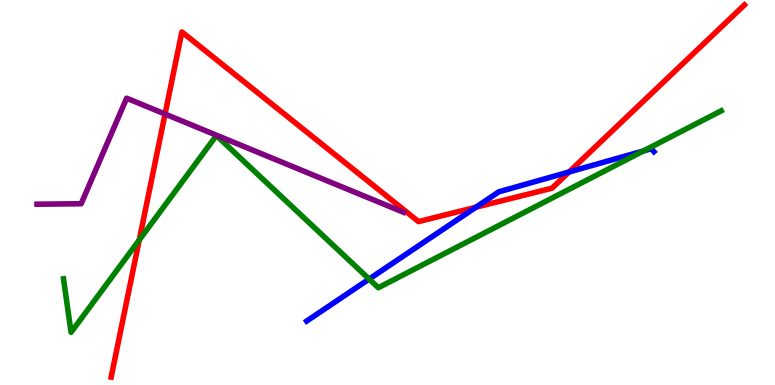[{'lines': ['blue', 'red'], 'intersections': [{'x': 6.14, 'y': 4.62}, {'x': 7.34, 'y': 5.53}]}, {'lines': ['green', 'red'], 'intersections': [{'x': 1.8, 'y': 3.77}]}, {'lines': ['purple', 'red'], 'intersections': [{'x': 2.13, 'y': 7.04}]}, {'lines': ['blue', 'green'], 'intersections': [{'x': 4.76, 'y': 2.75}, {'x': 8.3, 'y': 6.08}]}, {'lines': ['blue', 'purple'], 'intersections': []}, {'lines': ['green', 'purple'], 'intersections': []}]